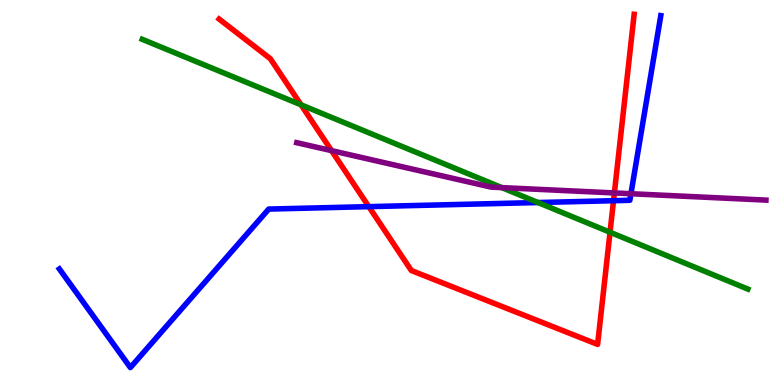[{'lines': ['blue', 'red'], 'intersections': [{'x': 4.76, 'y': 4.63}, {'x': 7.92, 'y': 4.79}]}, {'lines': ['green', 'red'], 'intersections': [{'x': 3.88, 'y': 7.28}, {'x': 7.87, 'y': 3.97}]}, {'lines': ['purple', 'red'], 'intersections': [{'x': 4.28, 'y': 6.09}, {'x': 7.93, 'y': 4.99}]}, {'lines': ['blue', 'green'], 'intersections': [{'x': 6.94, 'y': 4.74}]}, {'lines': ['blue', 'purple'], 'intersections': [{'x': 8.14, 'y': 4.97}]}, {'lines': ['green', 'purple'], 'intersections': [{'x': 6.48, 'y': 5.13}]}]